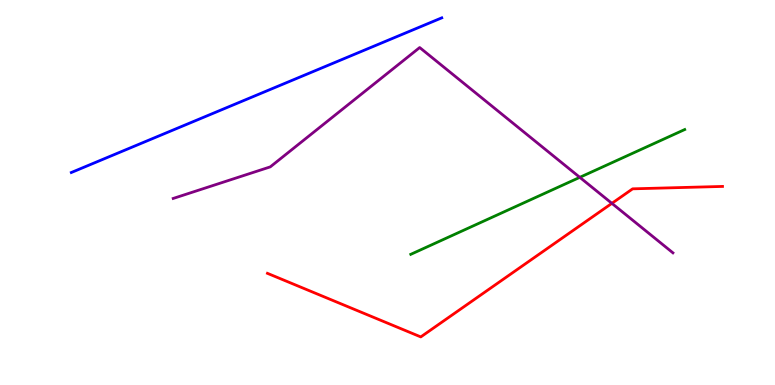[{'lines': ['blue', 'red'], 'intersections': []}, {'lines': ['green', 'red'], 'intersections': []}, {'lines': ['purple', 'red'], 'intersections': [{'x': 7.9, 'y': 4.72}]}, {'lines': ['blue', 'green'], 'intersections': []}, {'lines': ['blue', 'purple'], 'intersections': []}, {'lines': ['green', 'purple'], 'intersections': [{'x': 7.48, 'y': 5.39}]}]